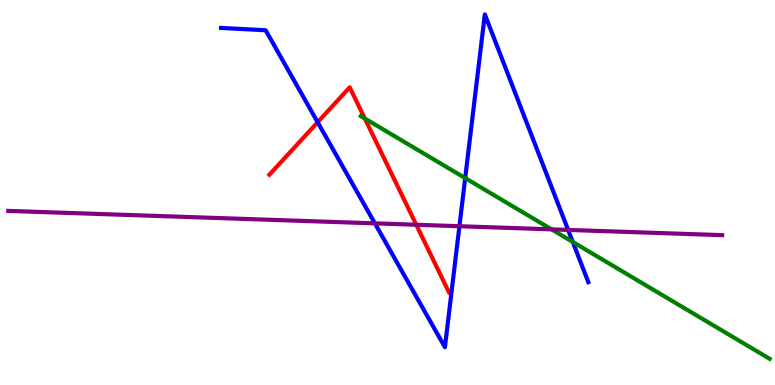[{'lines': ['blue', 'red'], 'intersections': [{'x': 4.1, 'y': 6.83}]}, {'lines': ['green', 'red'], 'intersections': [{'x': 4.71, 'y': 6.92}]}, {'lines': ['purple', 'red'], 'intersections': [{'x': 5.37, 'y': 4.16}]}, {'lines': ['blue', 'green'], 'intersections': [{'x': 6.0, 'y': 5.37}, {'x': 7.39, 'y': 3.72}]}, {'lines': ['blue', 'purple'], 'intersections': [{'x': 4.84, 'y': 4.2}, {'x': 5.93, 'y': 4.12}, {'x': 7.33, 'y': 4.03}]}, {'lines': ['green', 'purple'], 'intersections': [{'x': 7.12, 'y': 4.04}]}]